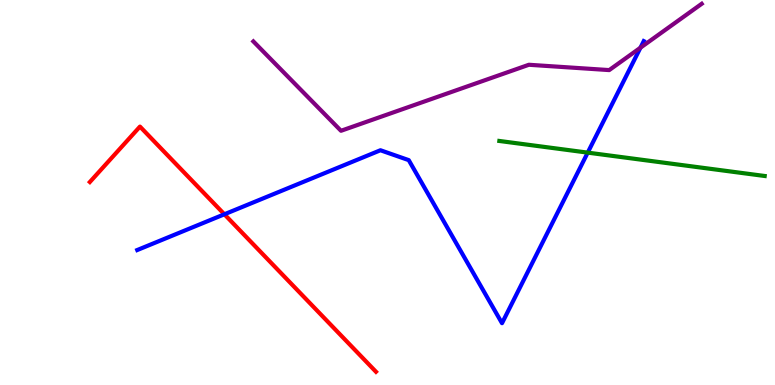[{'lines': ['blue', 'red'], 'intersections': [{'x': 2.9, 'y': 4.43}]}, {'lines': ['green', 'red'], 'intersections': []}, {'lines': ['purple', 'red'], 'intersections': []}, {'lines': ['blue', 'green'], 'intersections': [{'x': 7.58, 'y': 6.04}]}, {'lines': ['blue', 'purple'], 'intersections': [{'x': 8.26, 'y': 8.76}]}, {'lines': ['green', 'purple'], 'intersections': []}]